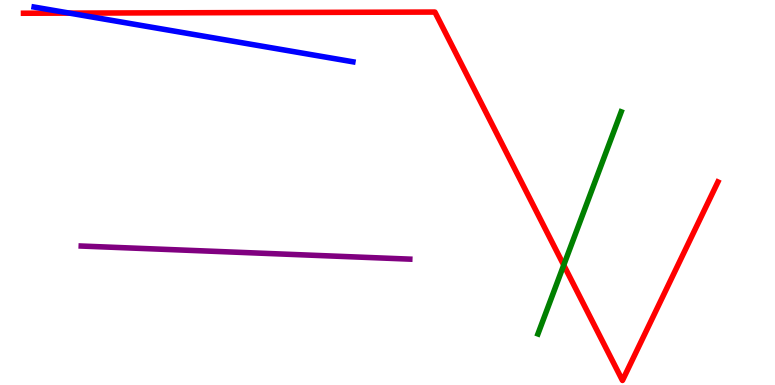[{'lines': ['blue', 'red'], 'intersections': [{'x': 0.896, 'y': 9.66}]}, {'lines': ['green', 'red'], 'intersections': [{'x': 7.27, 'y': 3.11}]}, {'lines': ['purple', 'red'], 'intersections': []}, {'lines': ['blue', 'green'], 'intersections': []}, {'lines': ['blue', 'purple'], 'intersections': []}, {'lines': ['green', 'purple'], 'intersections': []}]